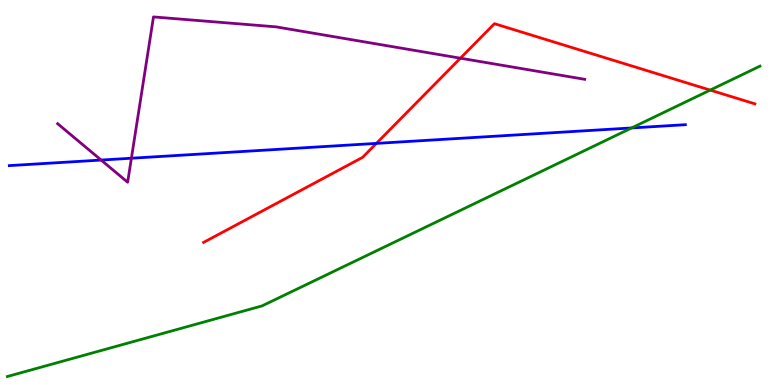[{'lines': ['blue', 'red'], 'intersections': [{'x': 4.86, 'y': 6.28}]}, {'lines': ['green', 'red'], 'intersections': [{'x': 9.16, 'y': 7.66}]}, {'lines': ['purple', 'red'], 'intersections': [{'x': 5.94, 'y': 8.49}]}, {'lines': ['blue', 'green'], 'intersections': [{'x': 8.15, 'y': 6.68}]}, {'lines': ['blue', 'purple'], 'intersections': [{'x': 1.31, 'y': 5.84}, {'x': 1.7, 'y': 5.89}]}, {'lines': ['green', 'purple'], 'intersections': []}]